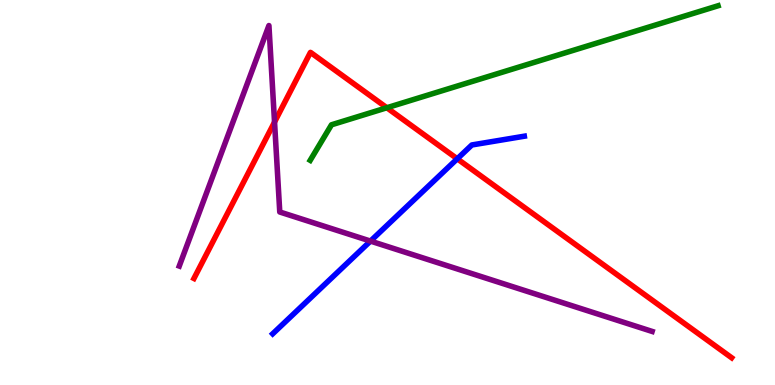[{'lines': ['blue', 'red'], 'intersections': [{'x': 5.9, 'y': 5.88}]}, {'lines': ['green', 'red'], 'intersections': [{'x': 4.99, 'y': 7.2}]}, {'lines': ['purple', 'red'], 'intersections': [{'x': 3.54, 'y': 6.83}]}, {'lines': ['blue', 'green'], 'intersections': []}, {'lines': ['blue', 'purple'], 'intersections': [{'x': 4.78, 'y': 3.74}]}, {'lines': ['green', 'purple'], 'intersections': []}]